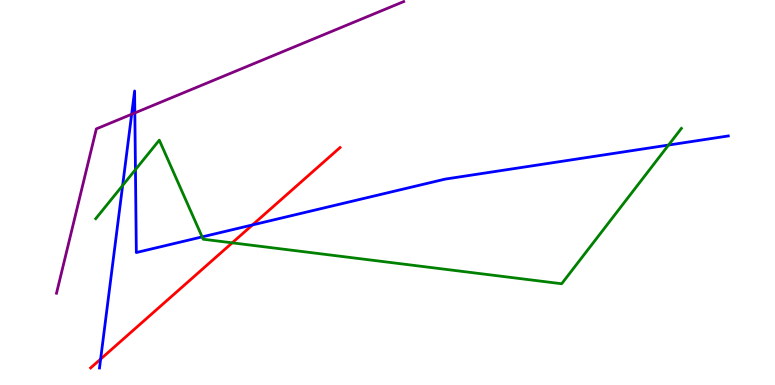[{'lines': ['blue', 'red'], 'intersections': [{'x': 1.3, 'y': 0.673}, {'x': 3.26, 'y': 4.16}]}, {'lines': ['green', 'red'], 'intersections': [{'x': 3.0, 'y': 3.69}]}, {'lines': ['purple', 'red'], 'intersections': []}, {'lines': ['blue', 'green'], 'intersections': [{'x': 1.58, 'y': 5.18}, {'x': 1.75, 'y': 5.59}, {'x': 2.61, 'y': 3.85}, {'x': 8.63, 'y': 6.23}]}, {'lines': ['blue', 'purple'], 'intersections': [{'x': 1.7, 'y': 7.03}, {'x': 1.74, 'y': 7.07}]}, {'lines': ['green', 'purple'], 'intersections': []}]